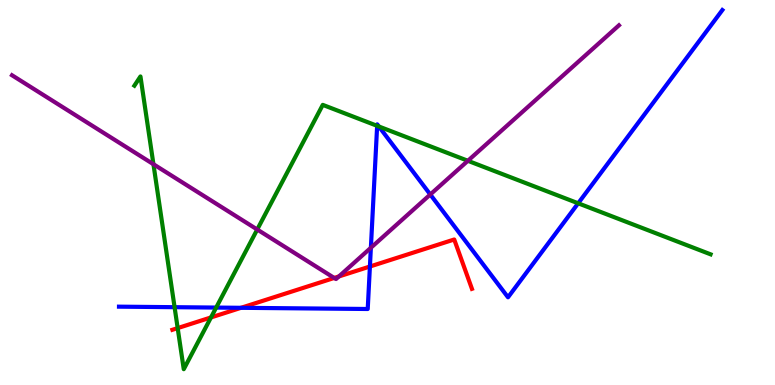[{'lines': ['blue', 'red'], 'intersections': [{'x': 3.11, 'y': 2.0}, {'x': 4.77, 'y': 3.08}]}, {'lines': ['green', 'red'], 'intersections': [{'x': 2.29, 'y': 1.48}, {'x': 2.72, 'y': 1.75}]}, {'lines': ['purple', 'red'], 'intersections': [{'x': 4.31, 'y': 2.78}, {'x': 4.37, 'y': 2.82}]}, {'lines': ['blue', 'green'], 'intersections': [{'x': 2.25, 'y': 2.02}, {'x': 2.79, 'y': 2.01}, {'x': 4.87, 'y': 6.73}, {'x': 4.89, 'y': 6.71}, {'x': 7.46, 'y': 4.72}]}, {'lines': ['blue', 'purple'], 'intersections': [{'x': 4.79, 'y': 3.56}, {'x': 5.55, 'y': 4.95}]}, {'lines': ['green', 'purple'], 'intersections': [{'x': 1.98, 'y': 5.73}, {'x': 3.32, 'y': 4.04}, {'x': 6.04, 'y': 5.82}]}]